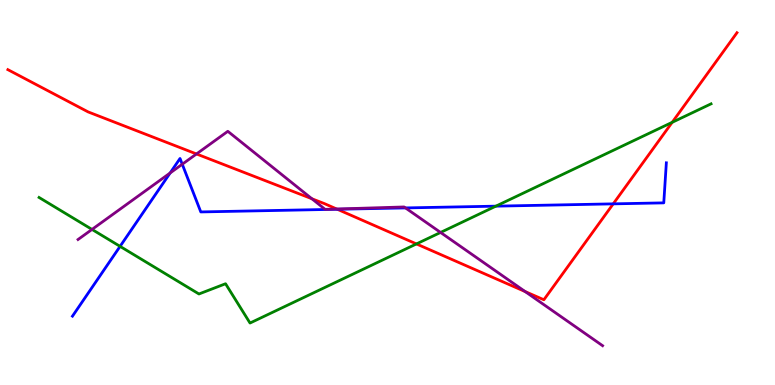[{'lines': ['blue', 'red'], 'intersections': [{'x': 4.35, 'y': 4.56}, {'x': 7.91, 'y': 4.7}]}, {'lines': ['green', 'red'], 'intersections': [{'x': 5.37, 'y': 3.66}, {'x': 8.67, 'y': 6.82}]}, {'lines': ['purple', 'red'], 'intersections': [{'x': 2.54, 'y': 6.0}, {'x': 4.02, 'y': 4.84}, {'x': 4.34, 'y': 4.57}, {'x': 6.78, 'y': 2.43}]}, {'lines': ['blue', 'green'], 'intersections': [{'x': 1.55, 'y': 3.6}, {'x': 6.4, 'y': 4.65}]}, {'lines': ['blue', 'purple'], 'intersections': [{'x': 2.2, 'y': 5.51}, {'x': 2.35, 'y': 5.73}, {'x': 5.23, 'y': 4.6}]}, {'lines': ['green', 'purple'], 'intersections': [{'x': 1.19, 'y': 4.04}, {'x': 5.68, 'y': 3.96}]}]